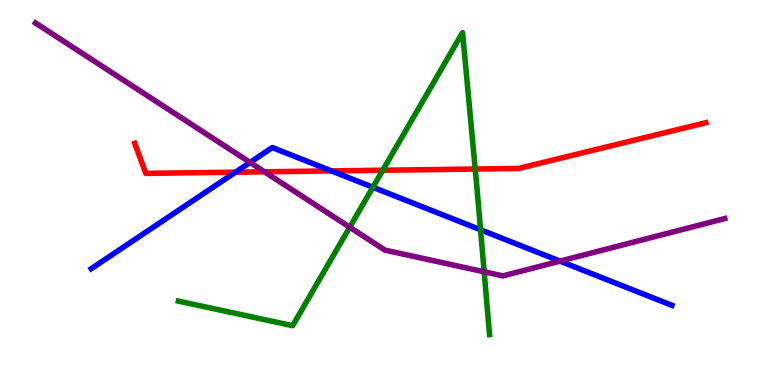[{'lines': ['blue', 'red'], 'intersections': [{'x': 3.04, 'y': 5.53}, {'x': 4.28, 'y': 5.56}]}, {'lines': ['green', 'red'], 'intersections': [{'x': 4.94, 'y': 5.58}, {'x': 6.13, 'y': 5.61}]}, {'lines': ['purple', 'red'], 'intersections': [{'x': 3.41, 'y': 5.54}]}, {'lines': ['blue', 'green'], 'intersections': [{'x': 4.81, 'y': 5.14}, {'x': 6.2, 'y': 4.03}]}, {'lines': ['blue', 'purple'], 'intersections': [{'x': 3.23, 'y': 5.78}, {'x': 7.23, 'y': 3.22}]}, {'lines': ['green', 'purple'], 'intersections': [{'x': 4.51, 'y': 4.1}, {'x': 6.25, 'y': 2.94}]}]